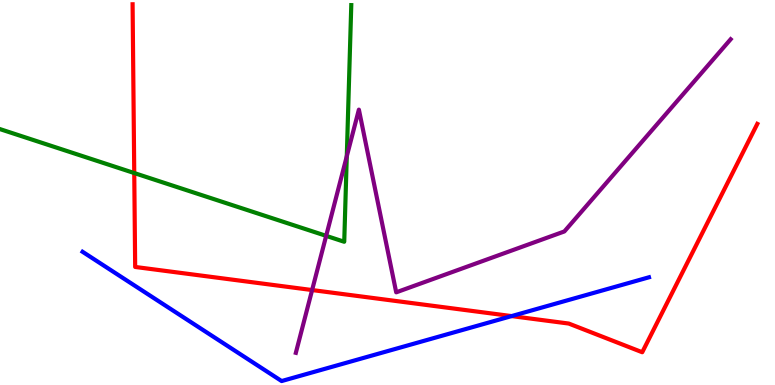[{'lines': ['blue', 'red'], 'intersections': [{'x': 6.6, 'y': 1.79}]}, {'lines': ['green', 'red'], 'intersections': [{'x': 1.73, 'y': 5.51}]}, {'lines': ['purple', 'red'], 'intersections': [{'x': 4.03, 'y': 2.47}]}, {'lines': ['blue', 'green'], 'intersections': []}, {'lines': ['blue', 'purple'], 'intersections': []}, {'lines': ['green', 'purple'], 'intersections': [{'x': 4.21, 'y': 3.87}, {'x': 4.47, 'y': 5.94}]}]